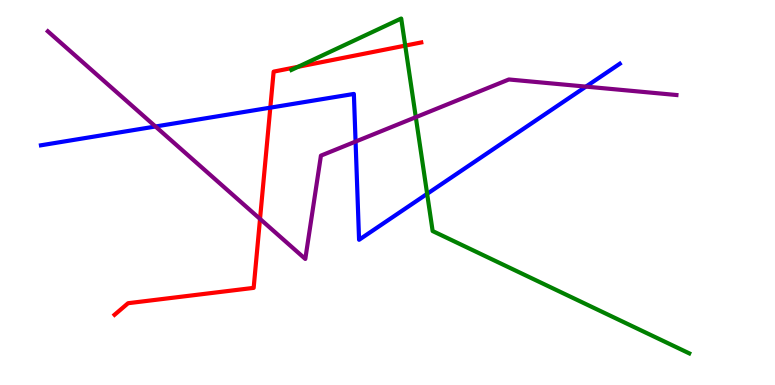[{'lines': ['blue', 'red'], 'intersections': [{'x': 3.49, 'y': 7.2}]}, {'lines': ['green', 'red'], 'intersections': [{'x': 3.85, 'y': 8.26}, {'x': 5.23, 'y': 8.82}]}, {'lines': ['purple', 'red'], 'intersections': [{'x': 3.36, 'y': 4.31}]}, {'lines': ['blue', 'green'], 'intersections': [{'x': 5.51, 'y': 4.97}]}, {'lines': ['blue', 'purple'], 'intersections': [{'x': 2.01, 'y': 6.71}, {'x': 4.59, 'y': 6.32}, {'x': 7.56, 'y': 7.75}]}, {'lines': ['green', 'purple'], 'intersections': [{'x': 5.37, 'y': 6.96}]}]